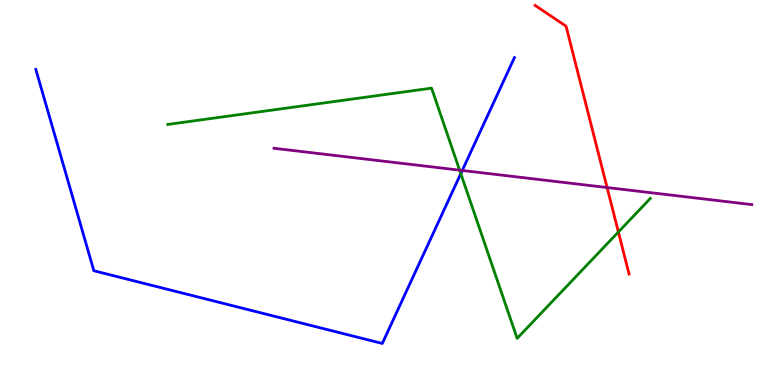[{'lines': ['blue', 'red'], 'intersections': []}, {'lines': ['green', 'red'], 'intersections': [{'x': 7.98, 'y': 3.97}]}, {'lines': ['purple', 'red'], 'intersections': [{'x': 7.83, 'y': 5.13}]}, {'lines': ['blue', 'green'], 'intersections': [{'x': 5.95, 'y': 5.49}]}, {'lines': ['blue', 'purple'], 'intersections': [{'x': 5.96, 'y': 5.57}]}, {'lines': ['green', 'purple'], 'intersections': [{'x': 5.93, 'y': 5.58}]}]